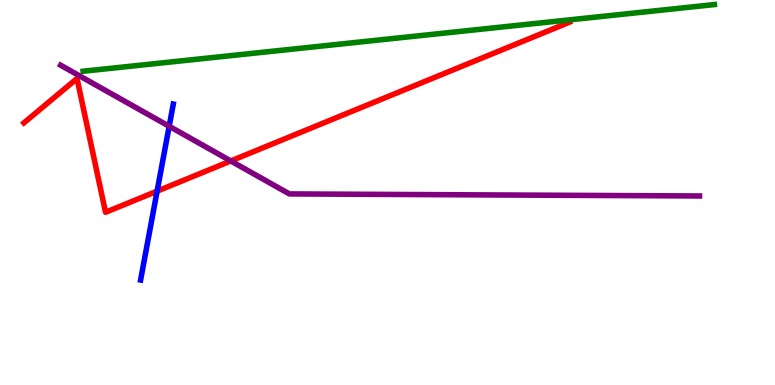[{'lines': ['blue', 'red'], 'intersections': [{'x': 2.03, 'y': 5.04}]}, {'lines': ['green', 'red'], 'intersections': []}, {'lines': ['purple', 'red'], 'intersections': [{'x': 2.98, 'y': 5.82}]}, {'lines': ['blue', 'green'], 'intersections': []}, {'lines': ['blue', 'purple'], 'intersections': [{'x': 2.18, 'y': 6.72}]}, {'lines': ['green', 'purple'], 'intersections': []}]